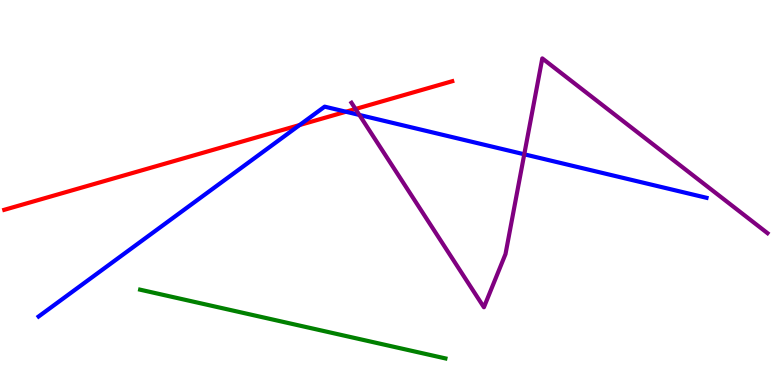[{'lines': ['blue', 'red'], 'intersections': [{'x': 3.87, 'y': 6.75}, {'x': 4.46, 'y': 7.1}]}, {'lines': ['green', 'red'], 'intersections': []}, {'lines': ['purple', 'red'], 'intersections': [{'x': 4.59, 'y': 7.17}]}, {'lines': ['blue', 'green'], 'intersections': []}, {'lines': ['blue', 'purple'], 'intersections': [{'x': 4.64, 'y': 7.01}, {'x': 6.76, 'y': 5.99}]}, {'lines': ['green', 'purple'], 'intersections': []}]